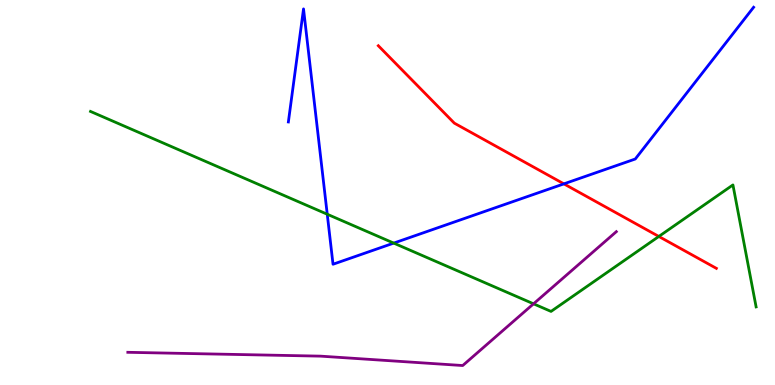[{'lines': ['blue', 'red'], 'intersections': [{'x': 7.28, 'y': 5.22}]}, {'lines': ['green', 'red'], 'intersections': [{'x': 8.5, 'y': 3.86}]}, {'lines': ['purple', 'red'], 'intersections': []}, {'lines': ['blue', 'green'], 'intersections': [{'x': 4.22, 'y': 4.44}, {'x': 5.08, 'y': 3.69}]}, {'lines': ['blue', 'purple'], 'intersections': []}, {'lines': ['green', 'purple'], 'intersections': [{'x': 6.88, 'y': 2.11}]}]